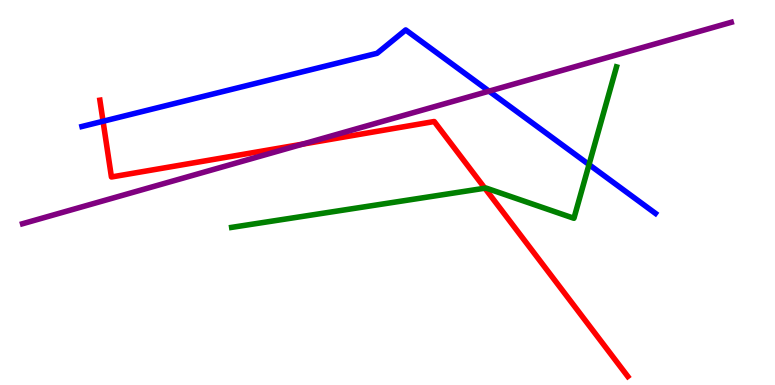[{'lines': ['blue', 'red'], 'intersections': [{'x': 1.33, 'y': 6.85}]}, {'lines': ['green', 'red'], 'intersections': [{'x': 6.26, 'y': 5.11}]}, {'lines': ['purple', 'red'], 'intersections': [{'x': 3.91, 'y': 6.26}]}, {'lines': ['blue', 'green'], 'intersections': [{'x': 7.6, 'y': 5.72}]}, {'lines': ['blue', 'purple'], 'intersections': [{'x': 6.31, 'y': 7.63}]}, {'lines': ['green', 'purple'], 'intersections': []}]